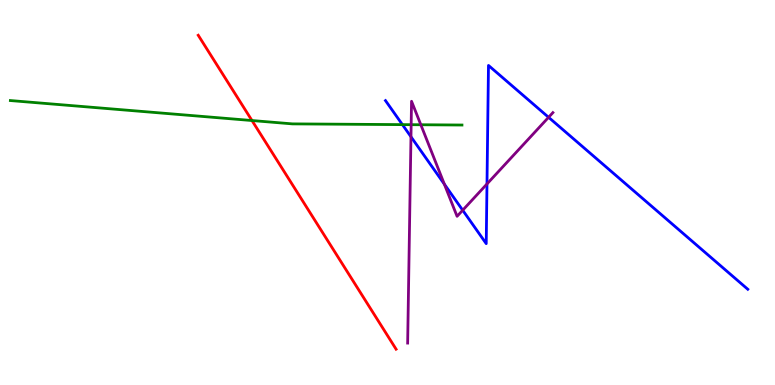[{'lines': ['blue', 'red'], 'intersections': []}, {'lines': ['green', 'red'], 'intersections': [{'x': 3.25, 'y': 6.87}]}, {'lines': ['purple', 'red'], 'intersections': []}, {'lines': ['blue', 'green'], 'intersections': [{'x': 5.19, 'y': 6.76}]}, {'lines': ['blue', 'purple'], 'intersections': [{'x': 5.3, 'y': 6.45}, {'x': 5.73, 'y': 5.22}, {'x': 5.97, 'y': 4.54}, {'x': 6.28, 'y': 5.22}, {'x': 7.08, 'y': 6.95}]}, {'lines': ['green', 'purple'], 'intersections': [{'x': 5.31, 'y': 6.76}, {'x': 5.43, 'y': 6.76}]}]